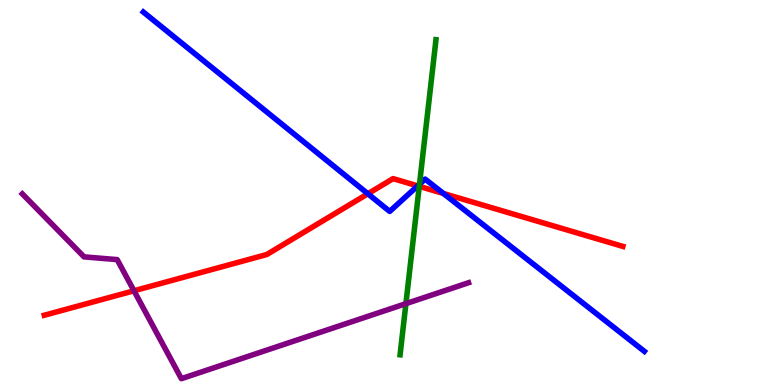[{'lines': ['blue', 'red'], 'intersections': [{'x': 4.75, 'y': 4.97}, {'x': 5.39, 'y': 5.17}, {'x': 5.72, 'y': 4.97}]}, {'lines': ['green', 'red'], 'intersections': [{'x': 5.41, 'y': 5.16}]}, {'lines': ['purple', 'red'], 'intersections': [{'x': 1.73, 'y': 2.45}]}, {'lines': ['blue', 'green'], 'intersections': [{'x': 5.41, 'y': 5.21}]}, {'lines': ['blue', 'purple'], 'intersections': []}, {'lines': ['green', 'purple'], 'intersections': [{'x': 5.24, 'y': 2.11}]}]